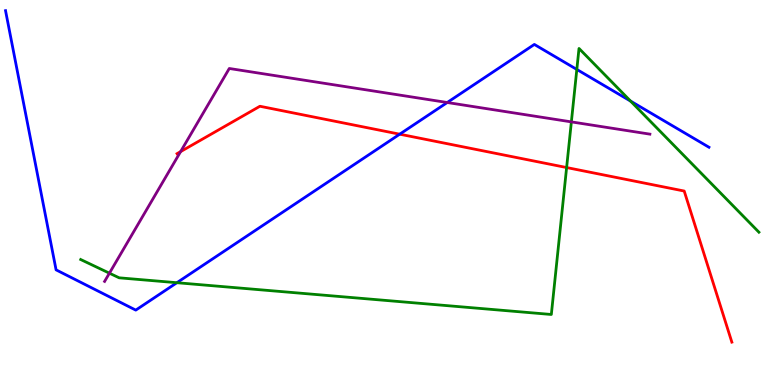[{'lines': ['blue', 'red'], 'intersections': [{'x': 5.16, 'y': 6.51}]}, {'lines': ['green', 'red'], 'intersections': [{'x': 7.31, 'y': 5.65}]}, {'lines': ['purple', 'red'], 'intersections': [{'x': 2.33, 'y': 6.06}]}, {'lines': ['blue', 'green'], 'intersections': [{'x': 2.28, 'y': 2.66}, {'x': 7.44, 'y': 8.2}, {'x': 8.14, 'y': 7.38}]}, {'lines': ['blue', 'purple'], 'intersections': [{'x': 5.77, 'y': 7.34}]}, {'lines': ['green', 'purple'], 'intersections': [{'x': 1.41, 'y': 2.9}, {'x': 7.37, 'y': 6.83}]}]